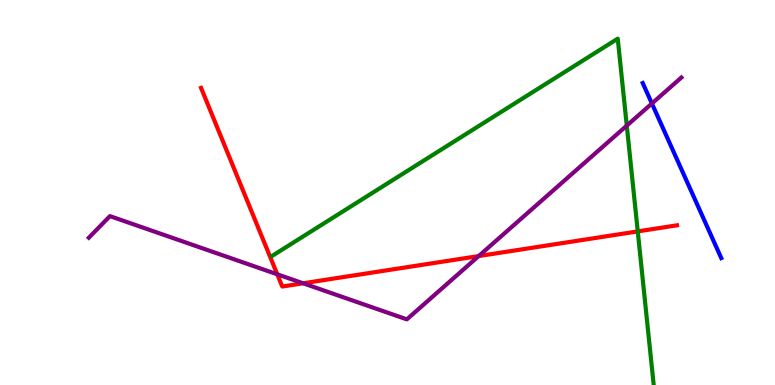[{'lines': ['blue', 'red'], 'intersections': []}, {'lines': ['green', 'red'], 'intersections': [{'x': 8.23, 'y': 3.99}]}, {'lines': ['purple', 'red'], 'intersections': [{'x': 3.58, 'y': 2.88}, {'x': 3.91, 'y': 2.64}, {'x': 6.18, 'y': 3.35}]}, {'lines': ['blue', 'green'], 'intersections': []}, {'lines': ['blue', 'purple'], 'intersections': [{'x': 8.41, 'y': 7.31}]}, {'lines': ['green', 'purple'], 'intersections': [{'x': 8.09, 'y': 6.74}]}]